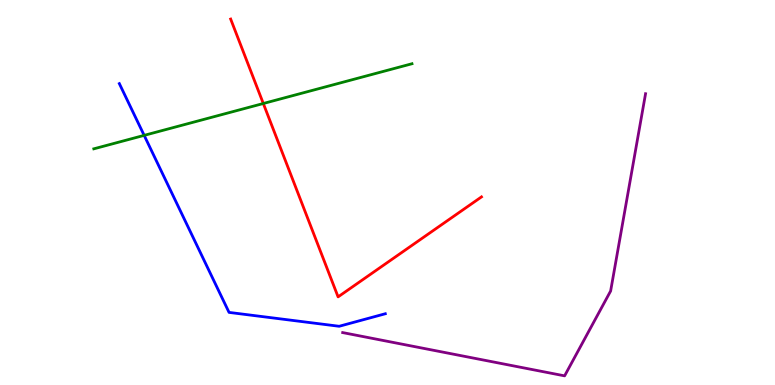[{'lines': ['blue', 'red'], 'intersections': []}, {'lines': ['green', 'red'], 'intersections': [{'x': 3.4, 'y': 7.31}]}, {'lines': ['purple', 'red'], 'intersections': []}, {'lines': ['blue', 'green'], 'intersections': [{'x': 1.86, 'y': 6.48}]}, {'lines': ['blue', 'purple'], 'intersections': []}, {'lines': ['green', 'purple'], 'intersections': []}]